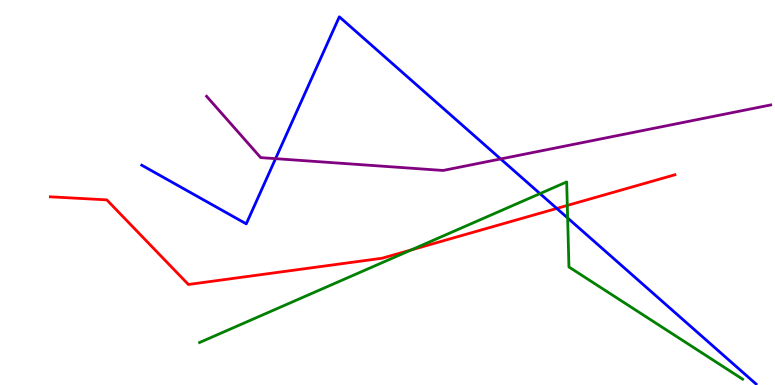[{'lines': ['blue', 'red'], 'intersections': [{'x': 7.18, 'y': 4.59}]}, {'lines': ['green', 'red'], 'intersections': [{'x': 5.31, 'y': 3.51}, {'x': 7.32, 'y': 4.66}]}, {'lines': ['purple', 'red'], 'intersections': []}, {'lines': ['blue', 'green'], 'intersections': [{'x': 6.97, 'y': 4.97}, {'x': 7.32, 'y': 4.34}]}, {'lines': ['blue', 'purple'], 'intersections': [{'x': 3.56, 'y': 5.88}, {'x': 6.46, 'y': 5.87}]}, {'lines': ['green', 'purple'], 'intersections': []}]